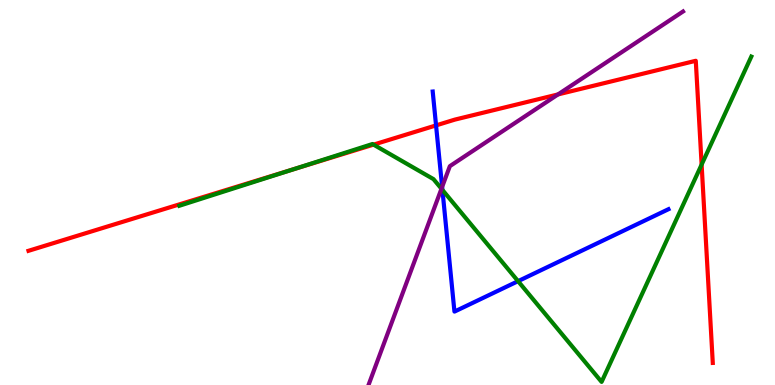[{'lines': ['blue', 'red'], 'intersections': [{'x': 5.63, 'y': 6.74}]}, {'lines': ['green', 'red'], 'intersections': [{'x': 3.79, 'y': 5.61}, {'x': 4.82, 'y': 6.24}, {'x': 9.05, 'y': 5.72}]}, {'lines': ['purple', 'red'], 'intersections': [{'x': 7.2, 'y': 7.55}]}, {'lines': ['blue', 'green'], 'intersections': [{'x': 5.71, 'y': 5.07}, {'x': 6.68, 'y': 2.7}]}, {'lines': ['blue', 'purple'], 'intersections': [{'x': 5.7, 'y': 5.14}]}, {'lines': ['green', 'purple'], 'intersections': [{'x': 5.7, 'y': 5.1}]}]